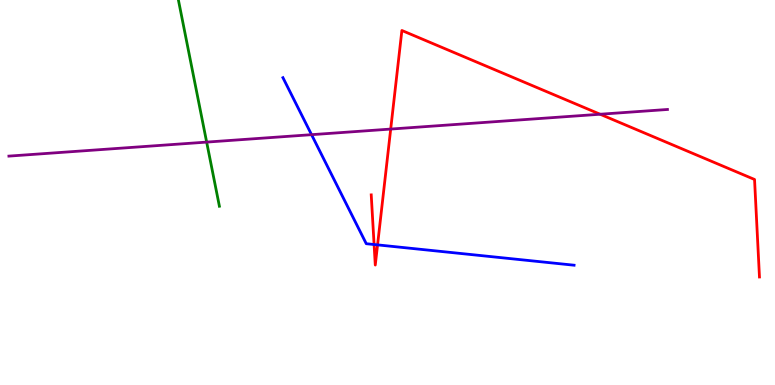[{'lines': ['blue', 'red'], 'intersections': [{'x': 4.83, 'y': 3.65}, {'x': 4.87, 'y': 3.64}]}, {'lines': ['green', 'red'], 'intersections': []}, {'lines': ['purple', 'red'], 'intersections': [{'x': 5.04, 'y': 6.65}, {'x': 7.74, 'y': 7.03}]}, {'lines': ['blue', 'green'], 'intersections': []}, {'lines': ['blue', 'purple'], 'intersections': [{'x': 4.02, 'y': 6.5}]}, {'lines': ['green', 'purple'], 'intersections': [{'x': 2.67, 'y': 6.31}]}]